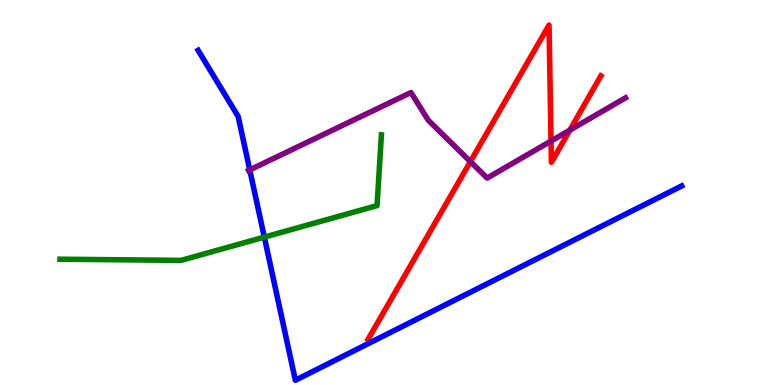[{'lines': ['blue', 'red'], 'intersections': []}, {'lines': ['green', 'red'], 'intersections': []}, {'lines': ['purple', 'red'], 'intersections': [{'x': 6.07, 'y': 5.8}, {'x': 7.11, 'y': 6.34}, {'x': 7.35, 'y': 6.62}]}, {'lines': ['blue', 'green'], 'intersections': [{'x': 3.41, 'y': 3.84}]}, {'lines': ['blue', 'purple'], 'intersections': [{'x': 3.22, 'y': 5.59}]}, {'lines': ['green', 'purple'], 'intersections': []}]